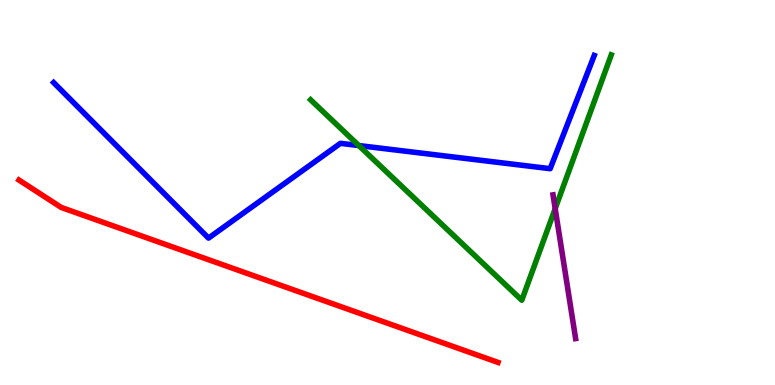[{'lines': ['blue', 'red'], 'intersections': []}, {'lines': ['green', 'red'], 'intersections': []}, {'lines': ['purple', 'red'], 'intersections': []}, {'lines': ['blue', 'green'], 'intersections': [{'x': 4.63, 'y': 6.22}]}, {'lines': ['blue', 'purple'], 'intersections': []}, {'lines': ['green', 'purple'], 'intersections': [{'x': 7.16, 'y': 4.58}]}]